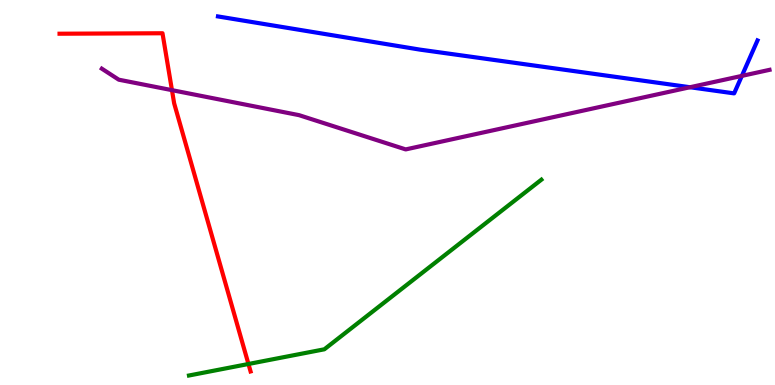[{'lines': ['blue', 'red'], 'intersections': []}, {'lines': ['green', 'red'], 'intersections': [{'x': 3.21, 'y': 0.546}]}, {'lines': ['purple', 'red'], 'intersections': [{'x': 2.22, 'y': 7.66}]}, {'lines': ['blue', 'green'], 'intersections': []}, {'lines': ['blue', 'purple'], 'intersections': [{'x': 8.9, 'y': 7.73}, {'x': 9.57, 'y': 8.03}]}, {'lines': ['green', 'purple'], 'intersections': []}]